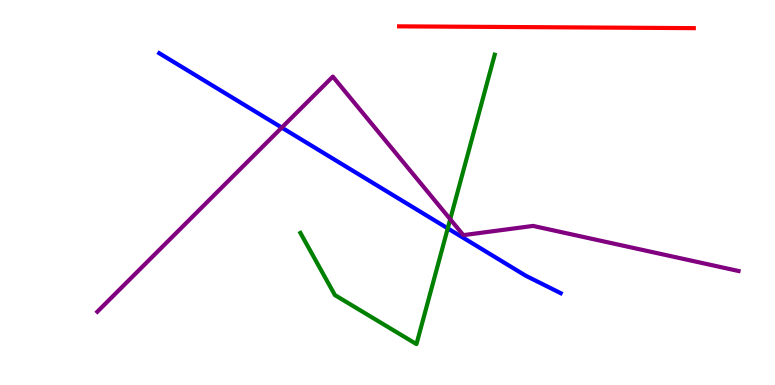[{'lines': ['blue', 'red'], 'intersections': []}, {'lines': ['green', 'red'], 'intersections': []}, {'lines': ['purple', 'red'], 'intersections': []}, {'lines': ['blue', 'green'], 'intersections': [{'x': 5.78, 'y': 4.07}]}, {'lines': ['blue', 'purple'], 'intersections': [{'x': 3.64, 'y': 6.69}]}, {'lines': ['green', 'purple'], 'intersections': [{'x': 5.81, 'y': 4.31}]}]